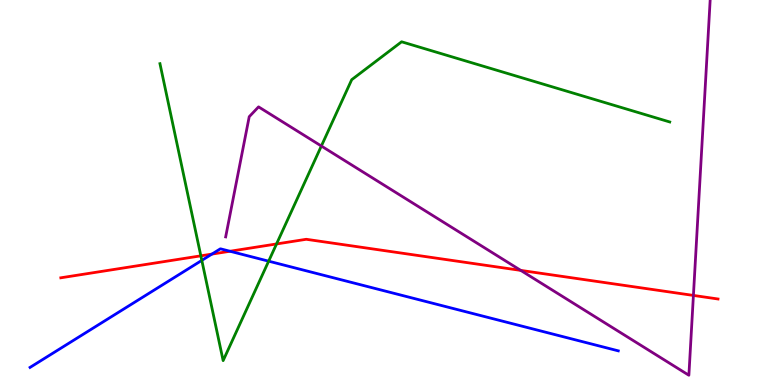[{'lines': ['blue', 'red'], 'intersections': [{'x': 2.73, 'y': 3.4}, {'x': 2.97, 'y': 3.47}]}, {'lines': ['green', 'red'], 'intersections': [{'x': 2.59, 'y': 3.36}, {'x': 3.57, 'y': 3.66}]}, {'lines': ['purple', 'red'], 'intersections': [{'x': 6.72, 'y': 2.98}, {'x': 8.95, 'y': 2.33}]}, {'lines': ['blue', 'green'], 'intersections': [{'x': 2.6, 'y': 3.24}, {'x': 3.47, 'y': 3.22}]}, {'lines': ['blue', 'purple'], 'intersections': []}, {'lines': ['green', 'purple'], 'intersections': [{'x': 4.15, 'y': 6.21}]}]